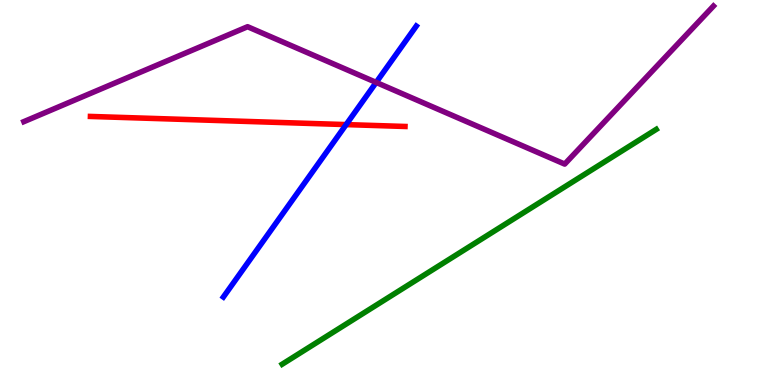[{'lines': ['blue', 'red'], 'intersections': [{'x': 4.47, 'y': 6.76}]}, {'lines': ['green', 'red'], 'intersections': []}, {'lines': ['purple', 'red'], 'intersections': []}, {'lines': ['blue', 'green'], 'intersections': []}, {'lines': ['blue', 'purple'], 'intersections': [{'x': 4.85, 'y': 7.86}]}, {'lines': ['green', 'purple'], 'intersections': []}]